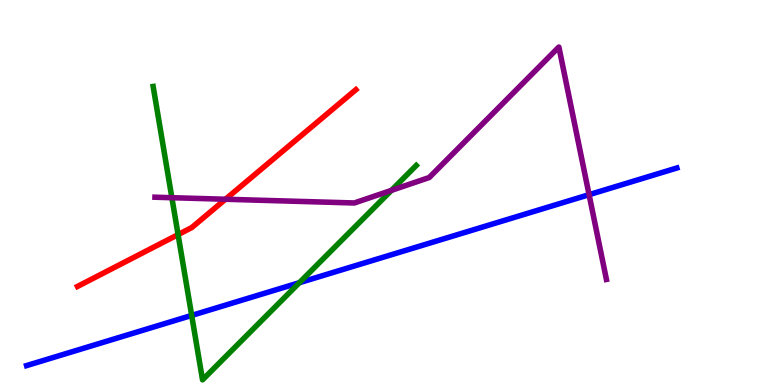[{'lines': ['blue', 'red'], 'intersections': []}, {'lines': ['green', 'red'], 'intersections': [{'x': 2.3, 'y': 3.91}]}, {'lines': ['purple', 'red'], 'intersections': [{'x': 2.91, 'y': 4.82}]}, {'lines': ['blue', 'green'], 'intersections': [{'x': 2.47, 'y': 1.81}, {'x': 3.86, 'y': 2.66}]}, {'lines': ['blue', 'purple'], 'intersections': [{'x': 7.6, 'y': 4.94}]}, {'lines': ['green', 'purple'], 'intersections': [{'x': 2.22, 'y': 4.86}, {'x': 5.05, 'y': 5.06}]}]